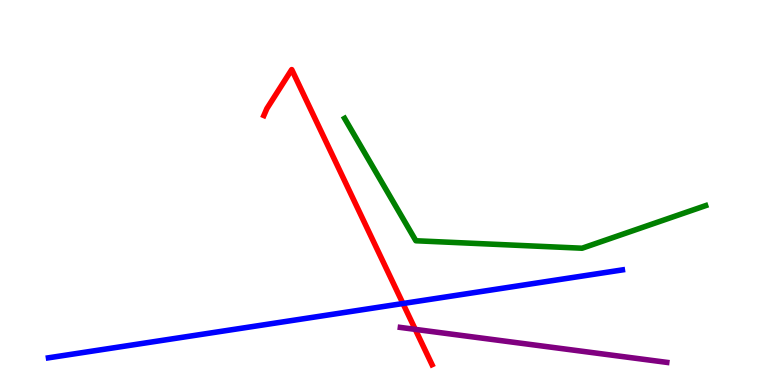[{'lines': ['blue', 'red'], 'intersections': [{'x': 5.2, 'y': 2.12}]}, {'lines': ['green', 'red'], 'intersections': []}, {'lines': ['purple', 'red'], 'intersections': [{'x': 5.36, 'y': 1.44}]}, {'lines': ['blue', 'green'], 'intersections': []}, {'lines': ['blue', 'purple'], 'intersections': []}, {'lines': ['green', 'purple'], 'intersections': []}]